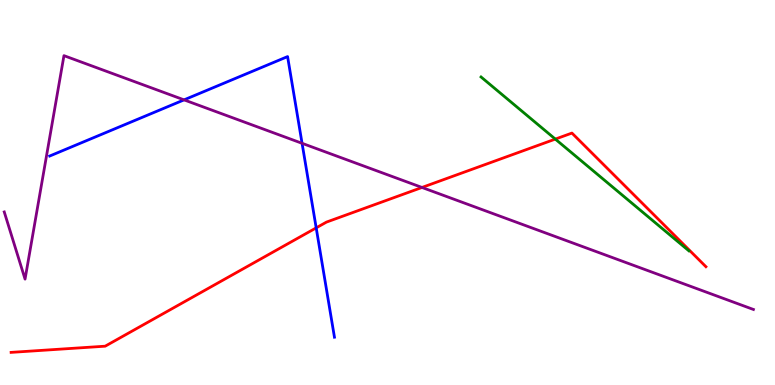[{'lines': ['blue', 'red'], 'intersections': [{'x': 4.08, 'y': 4.08}]}, {'lines': ['green', 'red'], 'intersections': [{'x': 7.17, 'y': 6.39}]}, {'lines': ['purple', 'red'], 'intersections': [{'x': 5.45, 'y': 5.13}]}, {'lines': ['blue', 'green'], 'intersections': []}, {'lines': ['blue', 'purple'], 'intersections': [{'x': 2.37, 'y': 7.41}, {'x': 3.9, 'y': 6.28}]}, {'lines': ['green', 'purple'], 'intersections': []}]